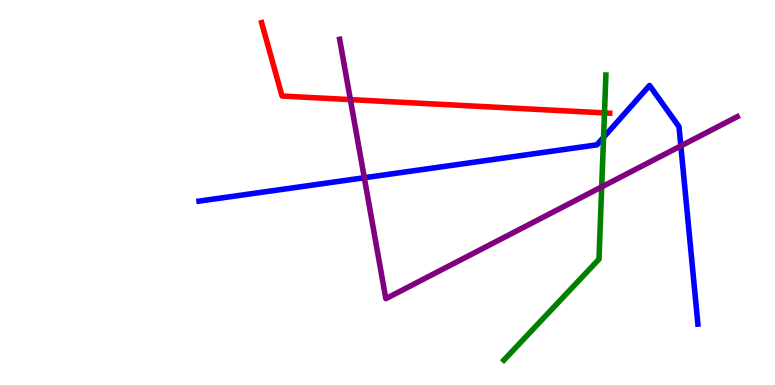[{'lines': ['blue', 'red'], 'intersections': []}, {'lines': ['green', 'red'], 'intersections': [{'x': 7.8, 'y': 7.07}]}, {'lines': ['purple', 'red'], 'intersections': [{'x': 4.52, 'y': 7.41}]}, {'lines': ['blue', 'green'], 'intersections': [{'x': 7.79, 'y': 6.43}]}, {'lines': ['blue', 'purple'], 'intersections': [{'x': 4.7, 'y': 5.38}, {'x': 8.78, 'y': 6.21}]}, {'lines': ['green', 'purple'], 'intersections': [{'x': 7.76, 'y': 5.15}]}]